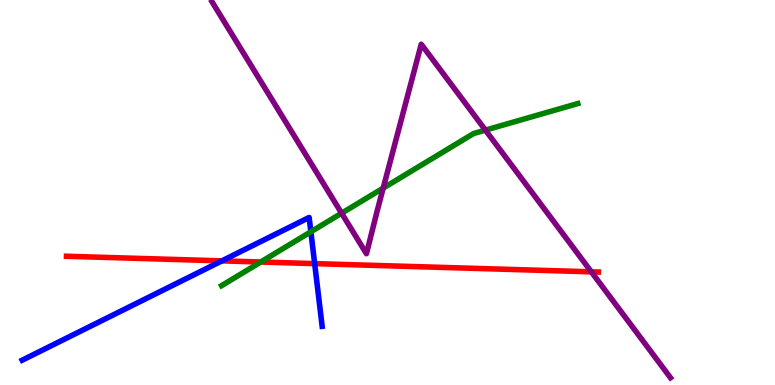[{'lines': ['blue', 'red'], 'intersections': [{'x': 2.86, 'y': 3.22}, {'x': 4.06, 'y': 3.15}]}, {'lines': ['green', 'red'], 'intersections': [{'x': 3.36, 'y': 3.19}]}, {'lines': ['purple', 'red'], 'intersections': [{'x': 7.63, 'y': 2.94}]}, {'lines': ['blue', 'green'], 'intersections': [{'x': 4.01, 'y': 3.98}]}, {'lines': ['blue', 'purple'], 'intersections': []}, {'lines': ['green', 'purple'], 'intersections': [{'x': 4.41, 'y': 4.46}, {'x': 4.94, 'y': 5.11}, {'x': 6.26, 'y': 6.62}]}]